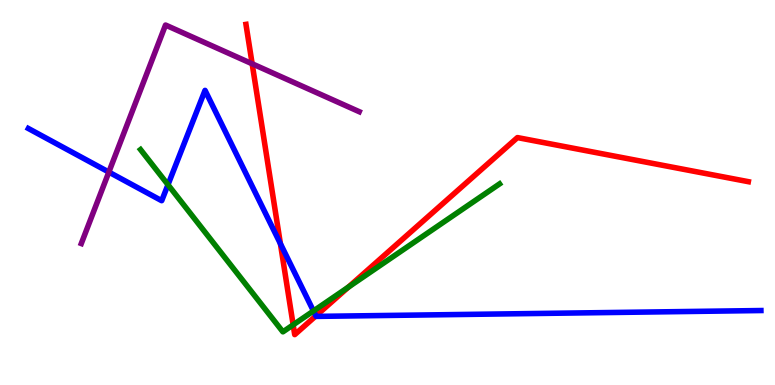[{'lines': ['blue', 'red'], 'intersections': [{'x': 3.62, 'y': 3.67}, {'x': 4.08, 'y': 1.79}]}, {'lines': ['green', 'red'], 'intersections': [{'x': 3.78, 'y': 1.56}, {'x': 4.5, 'y': 2.54}]}, {'lines': ['purple', 'red'], 'intersections': [{'x': 3.25, 'y': 8.34}]}, {'lines': ['blue', 'green'], 'intersections': [{'x': 2.17, 'y': 5.2}, {'x': 4.04, 'y': 1.92}]}, {'lines': ['blue', 'purple'], 'intersections': [{'x': 1.4, 'y': 5.53}]}, {'lines': ['green', 'purple'], 'intersections': []}]